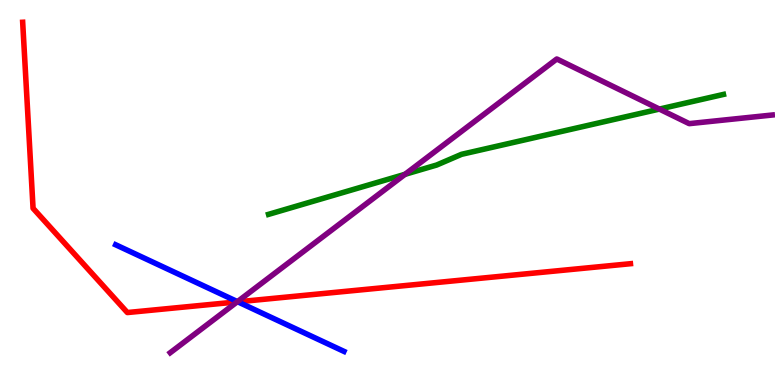[{'lines': ['blue', 'red'], 'intersections': [{'x': 3.07, 'y': 2.16}]}, {'lines': ['green', 'red'], 'intersections': []}, {'lines': ['purple', 'red'], 'intersections': [{'x': 3.06, 'y': 2.16}]}, {'lines': ['blue', 'green'], 'intersections': []}, {'lines': ['blue', 'purple'], 'intersections': [{'x': 3.06, 'y': 2.17}]}, {'lines': ['green', 'purple'], 'intersections': [{'x': 5.23, 'y': 5.47}, {'x': 8.51, 'y': 7.17}]}]